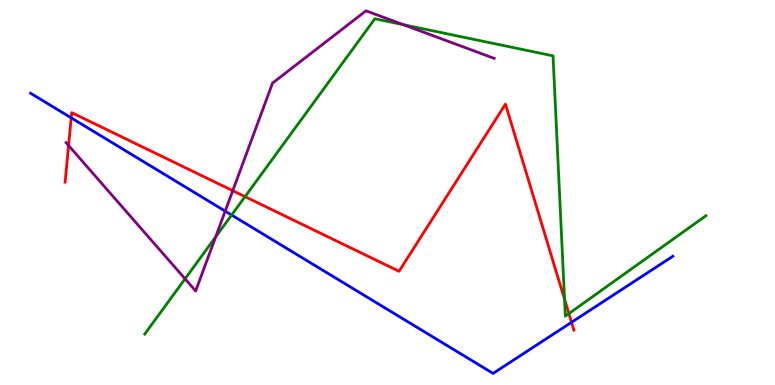[{'lines': ['blue', 'red'], 'intersections': [{'x': 0.919, 'y': 6.94}, {'x': 7.37, 'y': 1.63}]}, {'lines': ['green', 'red'], 'intersections': [{'x': 3.16, 'y': 4.89}, {'x': 7.28, 'y': 2.23}, {'x': 7.34, 'y': 1.85}]}, {'lines': ['purple', 'red'], 'intersections': [{'x': 0.885, 'y': 6.22}, {'x': 3.0, 'y': 5.05}]}, {'lines': ['blue', 'green'], 'intersections': [{'x': 2.99, 'y': 4.41}]}, {'lines': ['blue', 'purple'], 'intersections': [{'x': 2.91, 'y': 4.52}]}, {'lines': ['green', 'purple'], 'intersections': [{'x': 2.39, 'y': 2.76}, {'x': 2.78, 'y': 3.85}, {'x': 5.2, 'y': 9.36}]}]